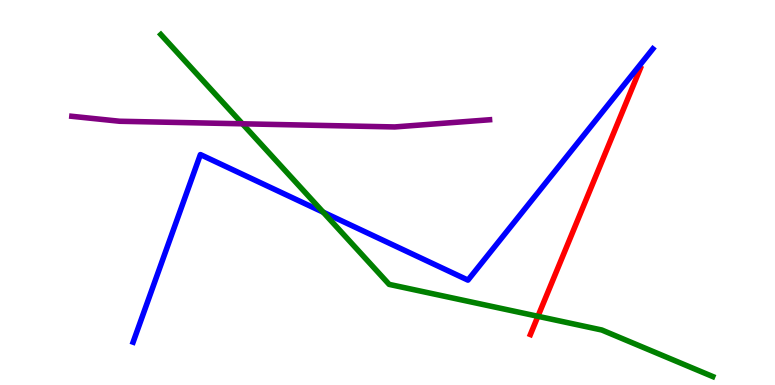[{'lines': ['blue', 'red'], 'intersections': []}, {'lines': ['green', 'red'], 'intersections': [{'x': 6.94, 'y': 1.78}]}, {'lines': ['purple', 'red'], 'intersections': []}, {'lines': ['blue', 'green'], 'intersections': [{'x': 4.17, 'y': 4.49}]}, {'lines': ['blue', 'purple'], 'intersections': []}, {'lines': ['green', 'purple'], 'intersections': [{'x': 3.13, 'y': 6.78}]}]